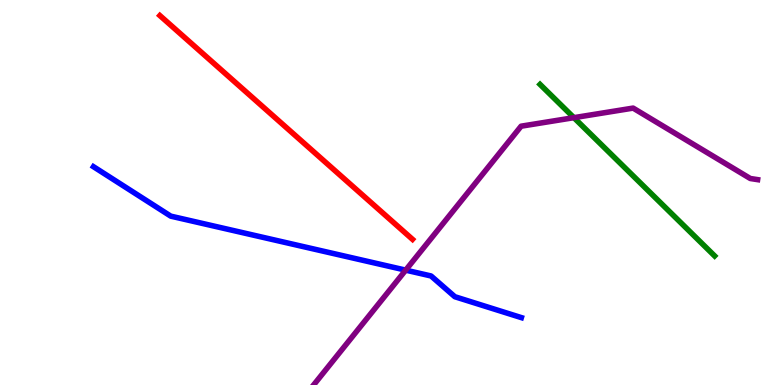[{'lines': ['blue', 'red'], 'intersections': []}, {'lines': ['green', 'red'], 'intersections': []}, {'lines': ['purple', 'red'], 'intersections': []}, {'lines': ['blue', 'green'], 'intersections': []}, {'lines': ['blue', 'purple'], 'intersections': [{'x': 5.23, 'y': 2.98}]}, {'lines': ['green', 'purple'], 'intersections': [{'x': 7.41, 'y': 6.94}]}]